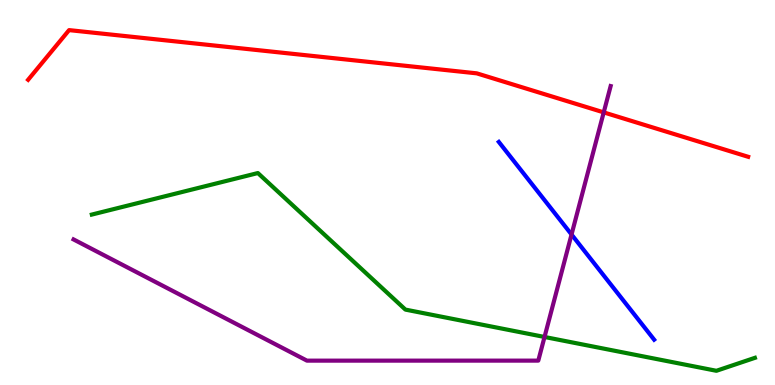[{'lines': ['blue', 'red'], 'intersections': []}, {'lines': ['green', 'red'], 'intersections': []}, {'lines': ['purple', 'red'], 'intersections': [{'x': 7.79, 'y': 7.08}]}, {'lines': ['blue', 'green'], 'intersections': []}, {'lines': ['blue', 'purple'], 'intersections': [{'x': 7.37, 'y': 3.91}]}, {'lines': ['green', 'purple'], 'intersections': [{'x': 7.03, 'y': 1.25}]}]